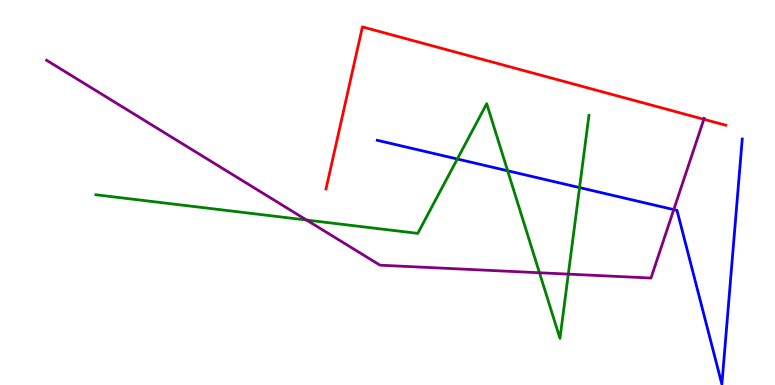[{'lines': ['blue', 'red'], 'intersections': []}, {'lines': ['green', 'red'], 'intersections': []}, {'lines': ['purple', 'red'], 'intersections': [{'x': 9.08, 'y': 6.9}]}, {'lines': ['blue', 'green'], 'intersections': [{'x': 5.9, 'y': 5.87}, {'x': 6.55, 'y': 5.56}, {'x': 7.48, 'y': 5.13}]}, {'lines': ['blue', 'purple'], 'intersections': [{'x': 8.69, 'y': 4.56}]}, {'lines': ['green', 'purple'], 'intersections': [{'x': 3.96, 'y': 4.28}, {'x': 6.96, 'y': 2.92}, {'x': 7.33, 'y': 2.88}]}]